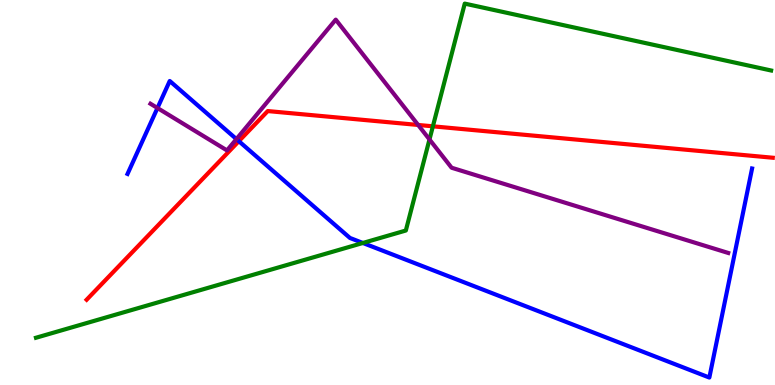[{'lines': ['blue', 'red'], 'intersections': [{'x': 3.08, 'y': 6.33}]}, {'lines': ['green', 'red'], 'intersections': [{'x': 5.59, 'y': 6.72}]}, {'lines': ['purple', 'red'], 'intersections': [{'x': 5.4, 'y': 6.75}]}, {'lines': ['blue', 'green'], 'intersections': [{'x': 4.68, 'y': 3.69}]}, {'lines': ['blue', 'purple'], 'intersections': [{'x': 2.03, 'y': 7.19}, {'x': 3.05, 'y': 6.39}]}, {'lines': ['green', 'purple'], 'intersections': [{'x': 5.54, 'y': 6.38}]}]